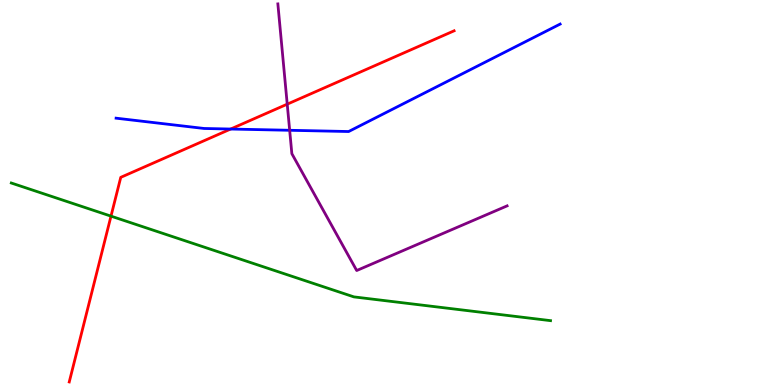[{'lines': ['blue', 'red'], 'intersections': [{'x': 2.98, 'y': 6.65}]}, {'lines': ['green', 'red'], 'intersections': [{'x': 1.43, 'y': 4.39}]}, {'lines': ['purple', 'red'], 'intersections': [{'x': 3.71, 'y': 7.29}]}, {'lines': ['blue', 'green'], 'intersections': []}, {'lines': ['blue', 'purple'], 'intersections': [{'x': 3.74, 'y': 6.62}]}, {'lines': ['green', 'purple'], 'intersections': []}]